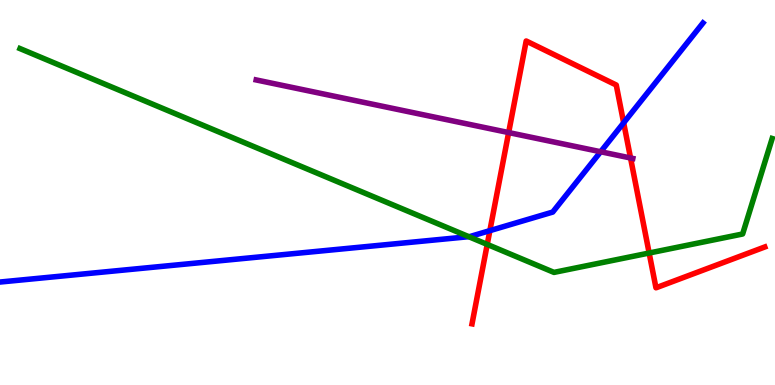[{'lines': ['blue', 'red'], 'intersections': [{'x': 6.32, 'y': 4.01}, {'x': 8.05, 'y': 6.81}]}, {'lines': ['green', 'red'], 'intersections': [{'x': 6.29, 'y': 3.65}, {'x': 8.38, 'y': 3.43}]}, {'lines': ['purple', 'red'], 'intersections': [{'x': 6.56, 'y': 6.56}, {'x': 8.14, 'y': 5.9}]}, {'lines': ['blue', 'green'], 'intersections': [{'x': 6.05, 'y': 3.85}]}, {'lines': ['blue', 'purple'], 'intersections': [{'x': 7.75, 'y': 6.06}]}, {'lines': ['green', 'purple'], 'intersections': []}]